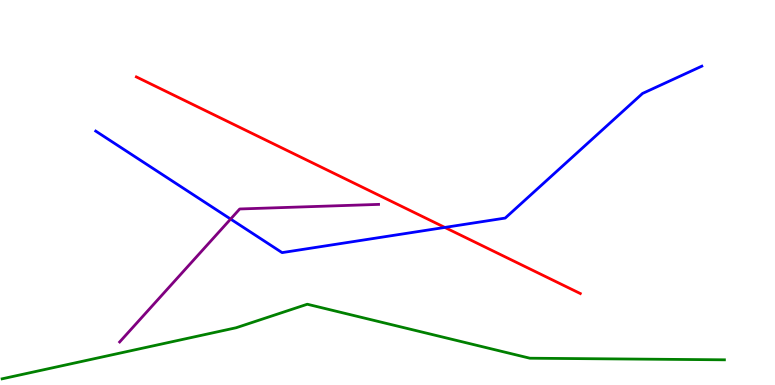[{'lines': ['blue', 'red'], 'intersections': [{'x': 5.74, 'y': 4.09}]}, {'lines': ['green', 'red'], 'intersections': []}, {'lines': ['purple', 'red'], 'intersections': []}, {'lines': ['blue', 'green'], 'intersections': []}, {'lines': ['blue', 'purple'], 'intersections': [{'x': 2.98, 'y': 4.31}]}, {'lines': ['green', 'purple'], 'intersections': []}]